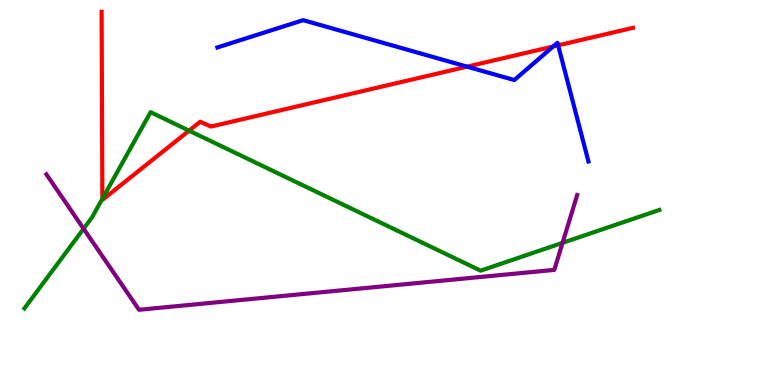[{'lines': ['blue', 'red'], 'intersections': [{'x': 6.03, 'y': 8.27}, {'x': 7.14, 'y': 8.79}, {'x': 7.2, 'y': 8.82}]}, {'lines': ['green', 'red'], 'intersections': [{'x': 1.32, 'y': 4.84}, {'x': 2.44, 'y': 6.61}]}, {'lines': ['purple', 'red'], 'intersections': []}, {'lines': ['blue', 'green'], 'intersections': []}, {'lines': ['blue', 'purple'], 'intersections': []}, {'lines': ['green', 'purple'], 'intersections': [{'x': 1.08, 'y': 4.06}, {'x': 7.26, 'y': 3.69}]}]